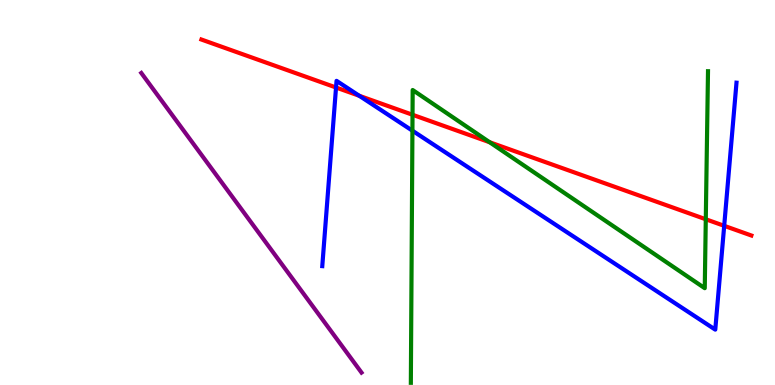[{'lines': ['blue', 'red'], 'intersections': [{'x': 4.34, 'y': 7.73}, {'x': 4.64, 'y': 7.51}, {'x': 9.34, 'y': 4.13}]}, {'lines': ['green', 'red'], 'intersections': [{'x': 5.32, 'y': 7.02}, {'x': 6.32, 'y': 6.31}, {'x': 9.11, 'y': 4.3}]}, {'lines': ['purple', 'red'], 'intersections': []}, {'lines': ['blue', 'green'], 'intersections': [{'x': 5.32, 'y': 6.61}]}, {'lines': ['blue', 'purple'], 'intersections': []}, {'lines': ['green', 'purple'], 'intersections': []}]